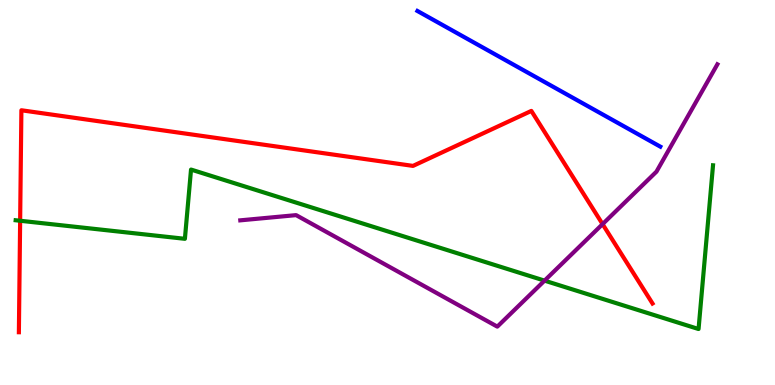[{'lines': ['blue', 'red'], 'intersections': []}, {'lines': ['green', 'red'], 'intersections': [{'x': 0.26, 'y': 4.27}]}, {'lines': ['purple', 'red'], 'intersections': [{'x': 7.78, 'y': 4.18}]}, {'lines': ['blue', 'green'], 'intersections': []}, {'lines': ['blue', 'purple'], 'intersections': []}, {'lines': ['green', 'purple'], 'intersections': [{'x': 7.03, 'y': 2.71}]}]